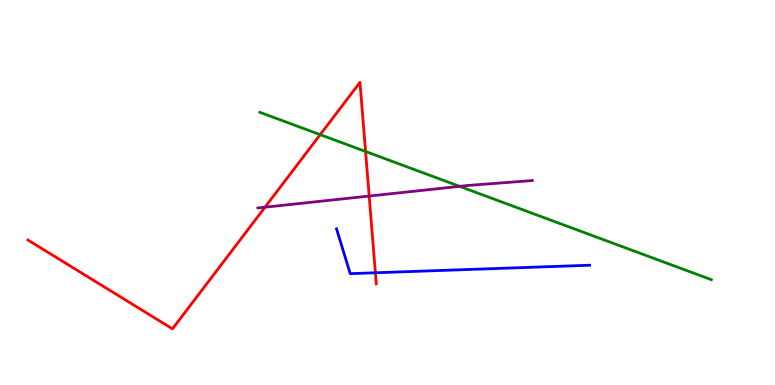[{'lines': ['blue', 'red'], 'intersections': [{'x': 4.84, 'y': 2.92}]}, {'lines': ['green', 'red'], 'intersections': [{'x': 4.13, 'y': 6.5}, {'x': 4.72, 'y': 6.07}]}, {'lines': ['purple', 'red'], 'intersections': [{'x': 3.42, 'y': 4.62}, {'x': 4.76, 'y': 4.91}]}, {'lines': ['blue', 'green'], 'intersections': []}, {'lines': ['blue', 'purple'], 'intersections': []}, {'lines': ['green', 'purple'], 'intersections': [{'x': 5.93, 'y': 5.16}]}]